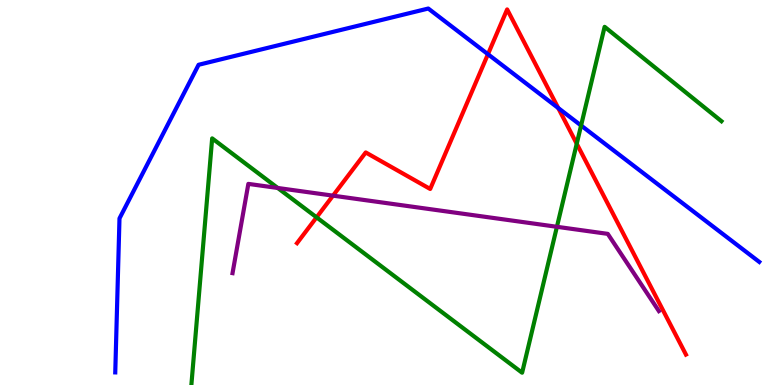[{'lines': ['blue', 'red'], 'intersections': [{'x': 6.3, 'y': 8.59}, {'x': 7.2, 'y': 7.19}]}, {'lines': ['green', 'red'], 'intersections': [{'x': 4.08, 'y': 4.35}, {'x': 7.44, 'y': 6.27}]}, {'lines': ['purple', 'red'], 'intersections': [{'x': 4.3, 'y': 4.92}]}, {'lines': ['blue', 'green'], 'intersections': [{'x': 7.5, 'y': 6.74}]}, {'lines': ['blue', 'purple'], 'intersections': []}, {'lines': ['green', 'purple'], 'intersections': [{'x': 3.58, 'y': 5.12}, {'x': 7.19, 'y': 4.11}]}]